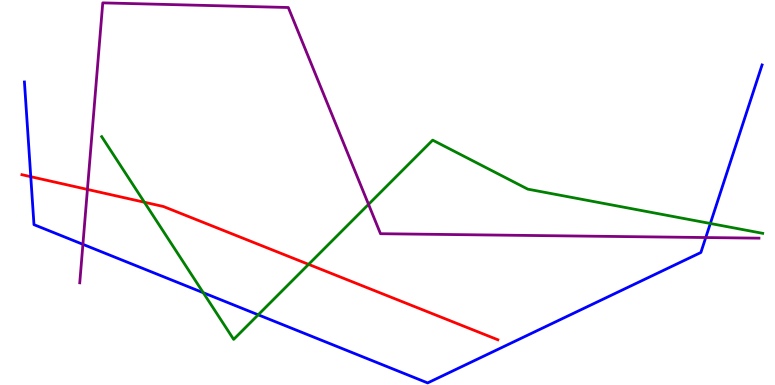[{'lines': ['blue', 'red'], 'intersections': [{'x': 0.397, 'y': 5.41}]}, {'lines': ['green', 'red'], 'intersections': [{'x': 1.86, 'y': 4.75}, {'x': 3.98, 'y': 3.13}]}, {'lines': ['purple', 'red'], 'intersections': [{'x': 1.13, 'y': 5.08}]}, {'lines': ['blue', 'green'], 'intersections': [{'x': 2.62, 'y': 2.4}, {'x': 3.33, 'y': 1.82}, {'x': 9.17, 'y': 4.2}]}, {'lines': ['blue', 'purple'], 'intersections': [{'x': 1.07, 'y': 3.65}, {'x': 9.11, 'y': 3.83}]}, {'lines': ['green', 'purple'], 'intersections': [{'x': 4.76, 'y': 4.69}]}]